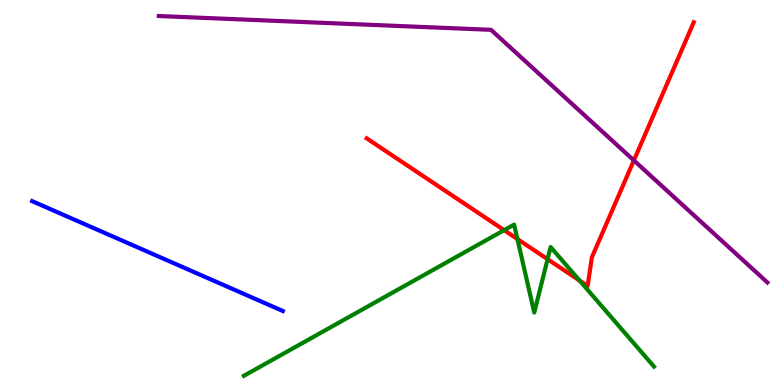[{'lines': ['blue', 'red'], 'intersections': []}, {'lines': ['green', 'red'], 'intersections': [{'x': 6.51, 'y': 4.02}, {'x': 6.68, 'y': 3.79}, {'x': 7.07, 'y': 3.27}, {'x': 7.48, 'y': 2.71}]}, {'lines': ['purple', 'red'], 'intersections': [{'x': 8.18, 'y': 5.83}]}, {'lines': ['blue', 'green'], 'intersections': []}, {'lines': ['blue', 'purple'], 'intersections': []}, {'lines': ['green', 'purple'], 'intersections': []}]